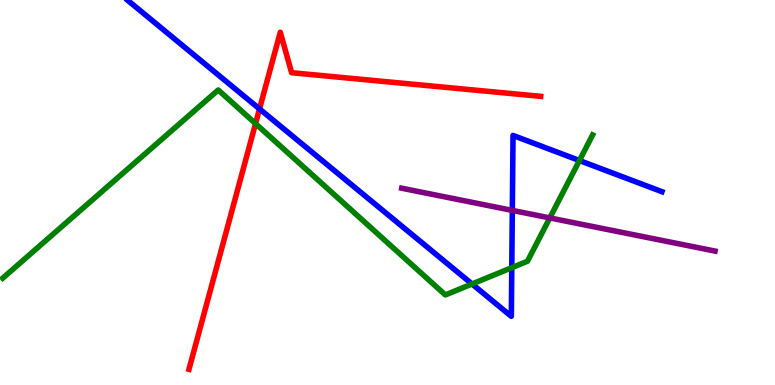[{'lines': ['blue', 'red'], 'intersections': [{'x': 3.35, 'y': 7.17}]}, {'lines': ['green', 'red'], 'intersections': [{'x': 3.3, 'y': 6.79}]}, {'lines': ['purple', 'red'], 'intersections': []}, {'lines': ['blue', 'green'], 'intersections': [{'x': 6.09, 'y': 2.62}, {'x': 6.6, 'y': 3.05}, {'x': 7.48, 'y': 5.83}]}, {'lines': ['blue', 'purple'], 'intersections': [{'x': 6.61, 'y': 4.53}]}, {'lines': ['green', 'purple'], 'intersections': [{'x': 7.09, 'y': 4.34}]}]